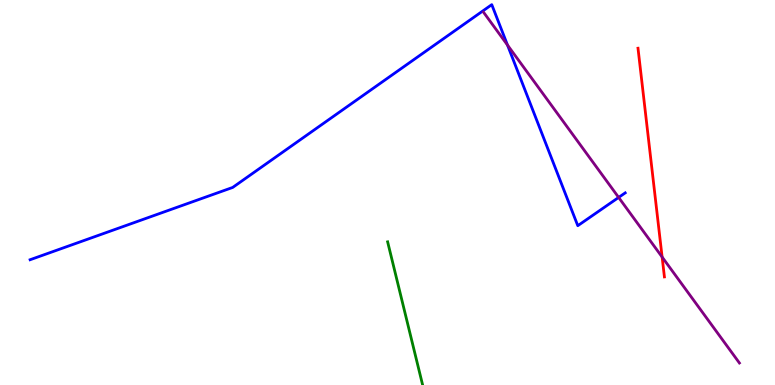[{'lines': ['blue', 'red'], 'intersections': []}, {'lines': ['green', 'red'], 'intersections': []}, {'lines': ['purple', 'red'], 'intersections': [{'x': 8.54, 'y': 3.32}]}, {'lines': ['blue', 'green'], 'intersections': []}, {'lines': ['blue', 'purple'], 'intersections': [{'x': 6.55, 'y': 8.83}, {'x': 7.98, 'y': 4.87}]}, {'lines': ['green', 'purple'], 'intersections': []}]